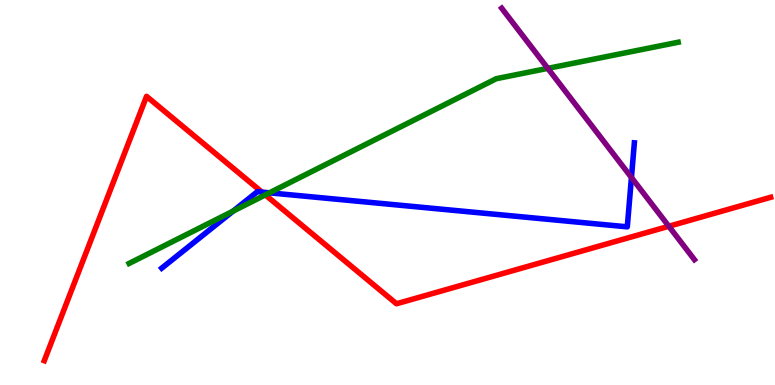[{'lines': ['blue', 'red'], 'intersections': [{'x': 3.38, 'y': 5.01}]}, {'lines': ['green', 'red'], 'intersections': [{'x': 3.42, 'y': 4.94}]}, {'lines': ['purple', 'red'], 'intersections': [{'x': 8.63, 'y': 4.12}]}, {'lines': ['blue', 'green'], 'intersections': [{'x': 3.01, 'y': 4.52}, {'x': 3.48, 'y': 4.99}]}, {'lines': ['blue', 'purple'], 'intersections': [{'x': 8.15, 'y': 5.39}]}, {'lines': ['green', 'purple'], 'intersections': [{'x': 7.07, 'y': 8.22}]}]